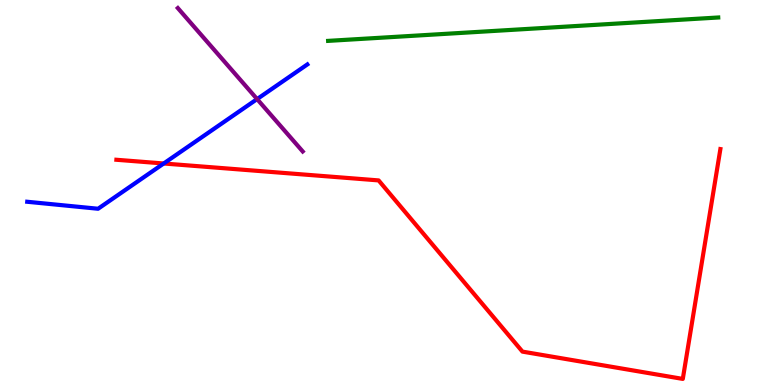[{'lines': ['blue', 'red'], 'intersections': [{'x': 2.11, 'y': 5.75}]}, {'lines': ['green', 'red'], 'intersections': []}, {'lines': ['purple', 'red'], 'intersections': []}, {'lines': ['blue', 'green'], 'intersections': []}, {'lines': ['blue', 'purple'], 'intersections': [{'x': 3.32, 'y': 7.43}]}, {'lines': ['green', 'purple'], 'intersections': []}]